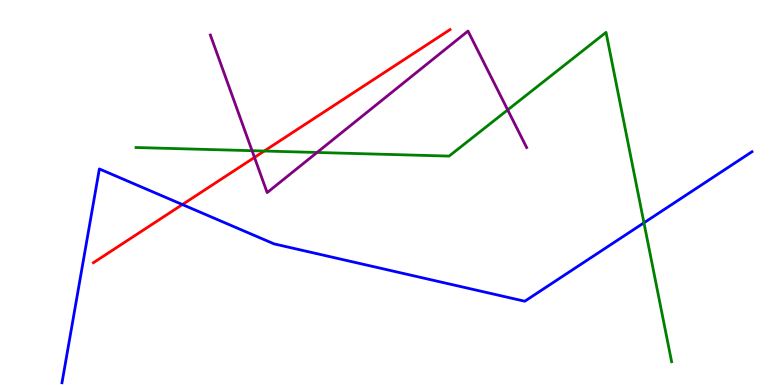[{'lines': ['blue', 'red'], 'intersections': [{'x': 2.35, 'y': 4.69}]}, {'lines': ['green', 'red'], 'intersections': [{'x': 3.41, 'y': 6.08}]}, {'lines': ['purple', 'red'], 'intersections': [{'x': 3.28, 'y': 5.91}]}, {'lines': ['blue', 'green'], 'intersections': [{'x': 8.31, 'y': 4.21}]}, {'lines': ['blue', 'purple'], 'intersections': []}, {'lines': ['green', 'purple'], 'intersections': [{'x': 3.25, 'y': 6.09}, {'x': 4.09, 'y': 6.04}, {'x': 6.55, 'y': 7.15}]}]